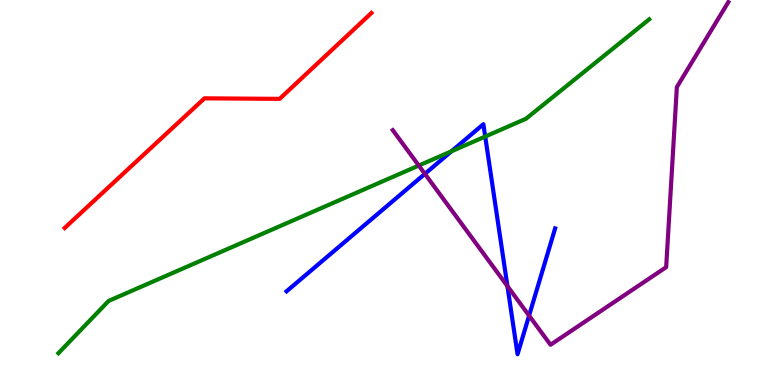[{'lines': ['blue', 'red'], 'intersections': []}, {'lines': ['green', 'red'], 'intersections': []}, {'lines': ['purple', 'red'], 'intersections': []}, {'lines': ['blue', 'green'], 'intersections': [{'x': 5.83, 'y': 6.07}, {'x': 6.26, 'y': 6.45}]}, {'lines': ['blue', 'purple'], 'intersections': [{'x': 5.48, 'y': 5.48}, {'x': 6.55, 'y': 2.57}, {'x': 6.83, 'y': 1.8}]}, {'lines': ['green', 'purple'], 'intersections': [{'x': 5.4, 'y': 5.7}]}]